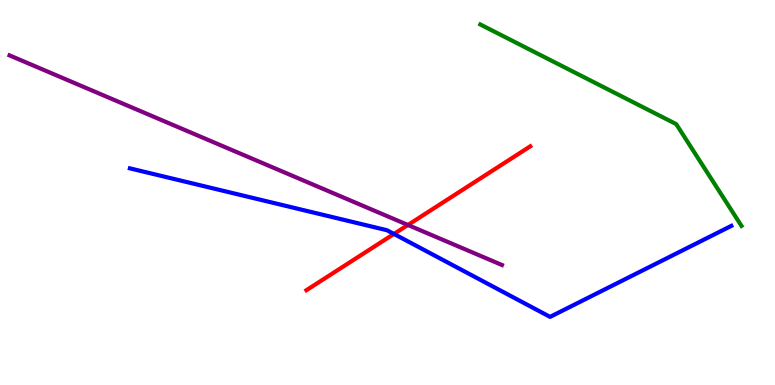[{'lines': ['blue', 'red'], 'intersections': [{'x': 5.08, 'y': 3.92}]}, {'lines': ['green', 'red'], 'intersections': []}, {'lines': ['purple', 'red'], 'intersections': [{'x': 5.26, 'y': 4.16}]}, {'lines': ['blue', 'green'], 'intersections': []}, {'lines': ['blue', 'purple'], 'intersections': []}, {'lines': ['green', 'purple'], 'intersections': []}]